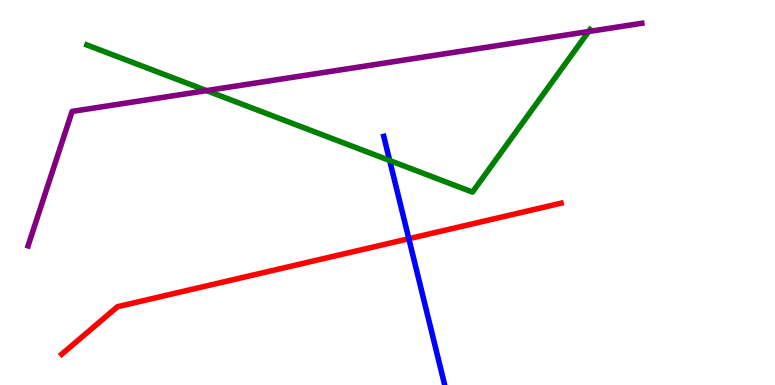[{'lines': ['blue', 'red'], 'intersections': [{'x': 5.28, 'y': 3.8}]}, {'lines': ['green', 'red'], 'intersections': []}, {'lines': ['purple', 'red'], 'intersections': []}, {'lines': ['blue', 'green'], 'intersections': [{'x': 5.03, 'y': 5.83}]}, {'lines': ['blue', 'purple'], 'intersections': []}, {'lines': ['green', 'purple'], 'intersections': [{'x': 2.67, 'y': 7.65}, {'x': 7.6, 'y': 9.18}]}]